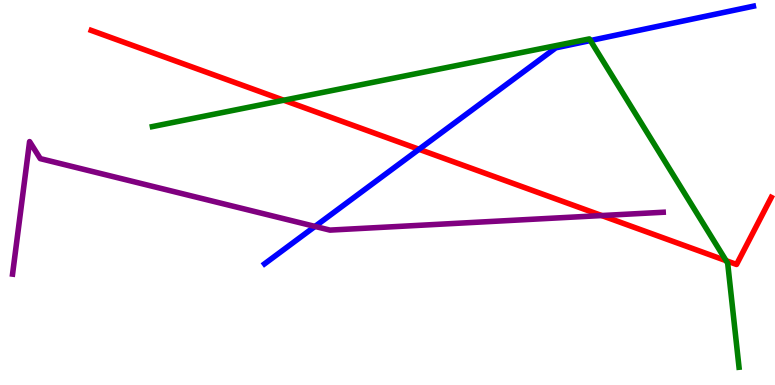[{'lines': ['blue', 'red'], 'intersections': [{'x': 5.41, 'y': 6.12}]}, {'lines': ['green', 'red'], 'intersections': [{'x': 3.66, 'y': 7.4}, {'x': 9.37, 'y': 3.23}]}, {'lines': ['purple', 'red'], 'intersections': [{'x': 7.76, 'y': 4.4}]}, {'lines': ['blue', 'green'], 'intersections': [{'x': 7.62, 'y': 8.95}]}, {'lines': ['blue', 'purple'], 'intersections': [{'x': 4.06, 'y': 4.12}]}, {'lines': ['green', 'purple'], 'intersections': []}]